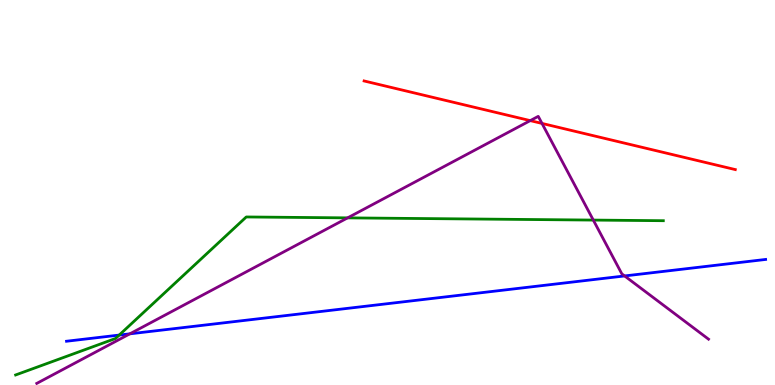[{'lines': ['blue', 'red'], 'intersections': []}, {'lines': ['green', 'red'], 'intersections': []}, {'lines': ['purple', 'red'], 'intersections': [{'x': 6.84, 'y': 6.87}, {'x': 6.99, 'y': 6.79}]}, {'lines': ['blue', 'green'], 'intersections': [{'x': 1.54, 'y': 1.3}]}, {'lines': ['blue', 'purple'], 'intersections': [{'x': 1.68, 'y': 1.33}, {'x': 8.06, 'y': 2.83}]}, {'lines': ['green', 'purple'], 'intersections': [{'x': 4.49, 'y': 4.34}, {'x': 7.66, 'y': 4.28}]}]